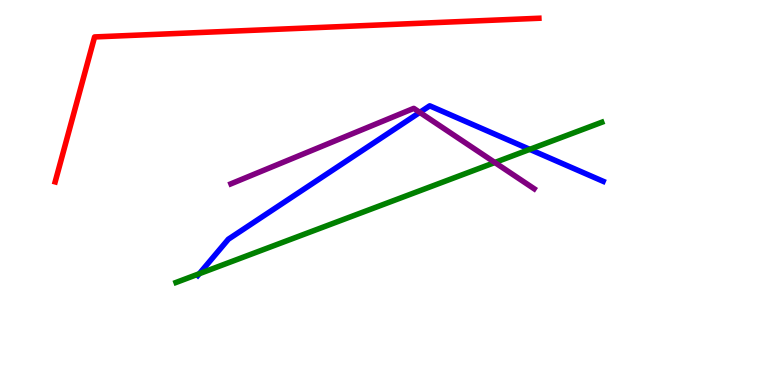[{'lines': ['blue', 'red'], 'intersections': []}, {'lines': ['green', 'red'], 'intersections': []}, {'lines': ['purple', 'red'], 'intersections': []}, {'lines': ['blue', 'green'], 'intersections': [{'x': 2.57, 'y': 2.89}, {'x': 6.84, 'y': 6.12}]}, {'lines': ['blue', 'purple'], 'intersections': [{'x': 5.42, 'y': 7.08}]}, {'lines': ['green', 'purple'], 'intersections': [{'x': 6.39, 'y': 5.78}]}]